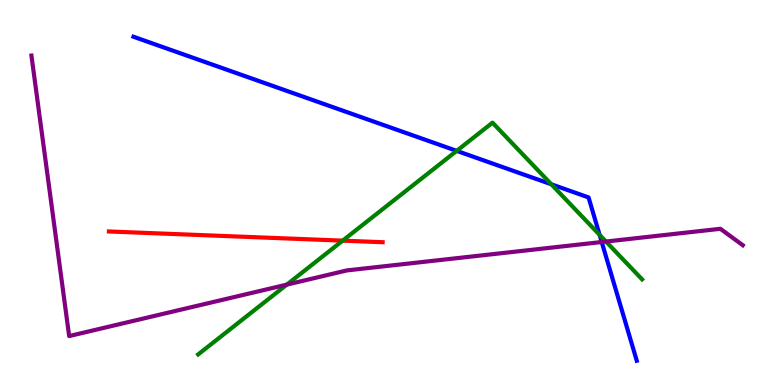[{'lines': ['blue', 'red'], 'intersections': []}, {'lines': ['green', 'red'], 'intersections': [{'x': 4.42, 'y': 3.75}]}, {'lines': ['purple', 'red'], 'intersections': []}, {'lines': ['blue', 'green'], 'intersections': [{'x': 5.89, 'y': 6.08}, {'x': 7.11, 'y': 5.21}, {'x': 7.74, 'y': 3.9}]}, {'lines': ['blue', 'purple'], 'intersections': [{'x': 7.76, 'y': 3.71}]}, {'lines': ['green', 'purple'], 'intersections': [{'x': 3.7, 'y': 2.61}, {'x': 7.82, 'y': 3.73}]}]